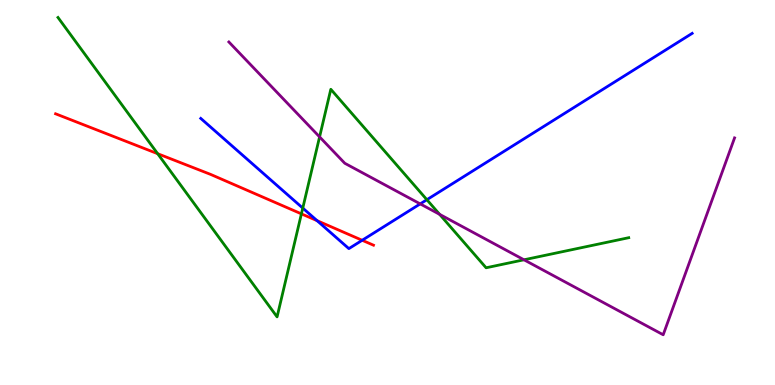[{'lines': ['blue', 'red'], 'intersections': [{'x': 4.09, 'y': 4.27}, {'x': 4.67, 'y': 3.76}]}, {'lines': ['green', 'red'], 'intersections': [{'x': 2.03, 'y': 6.01}, {'x': 3.89, 'y': 4.45}]}, {'lines': ['purple', 'red'], 'intersections': []}, {'lines': ['blue', 'green'], 'intersections': [{'x': 3.91, 'y': 4.6}, {'x': 5.51, 'y': 4.81}]}, {'lines': ['blue', 'purple'], 'intersections': [{'x': 5.42, 'y': 4.7}]}, {'lines': ['green', 'purple'], 'intersections': [{'x': 4.12, 'y': 6.44}, {'x': 5.67, 'y': 4.43}, {'x': 6.76, 'y': 3.25}]}]